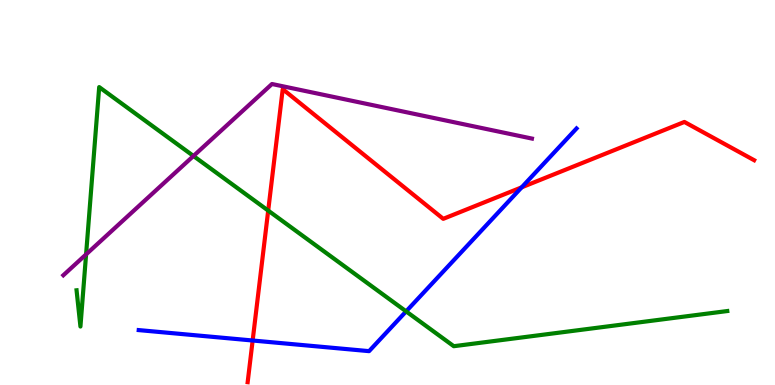[{'lines': ['blue', 'red'], 'intersections': [{'x': 3.26, 'y': 1.16}, {'x': 6.73, 'y': 5.13}]}, {'lines': ['green', 'red'], 'intersections': [{'x': 3.46, 'y': 4.53}]}, {'lines': ['purple', 'red'], 'intersections': []}, {'lines': ['blue', 'green'], 'intersections': [{'x': 5.24, 'y': 1.91}]}, {'lines': ['blue', 'purple'], 'intersections': []}, {'lines': ['green', 'purple'], 'intersections': [{'x': 1.11, 'y': 3.39}, {'x': 2.5, 'y': 5.95}]}]